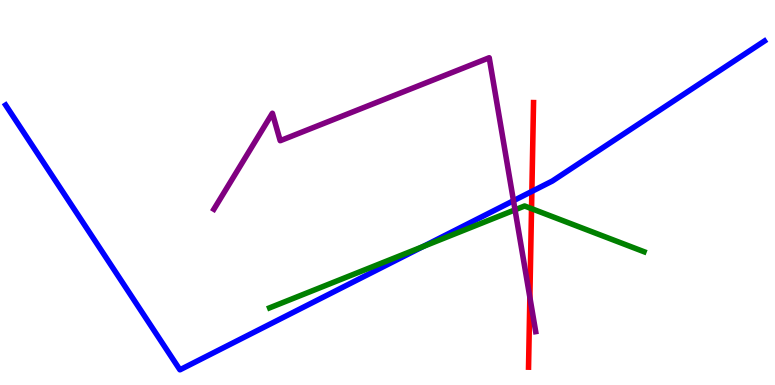[{'lines': ['blue', 'red'], 'intersections': [{'x': 6.86, 'y': 5.03}]}, {'lines': ['green', 'red'], 'intersections': [{'x': 6.86, 'y': 4.58}]}, {'lines': ['purple', 'red'], 'intersections': [{'x': 6.84, 'y': 2.28}]}, {'lines': ['blue', 'green'], 'intersections': [{'x': 5.46, 'y': 3.6}]}, {'lines': ['blue', 'purple'], 'intersections': [{'x': 6.63, 'y': 4.79}]}, {'lines': ['green', 'purple'], 'intersections': [{'x': 6.65, 'y': 4.55}]}]